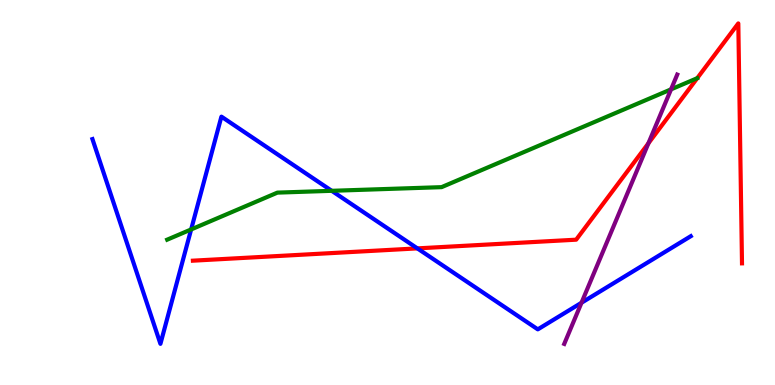[{'lines': ['blue', 'red'], 'intersections': [{'x': 5.39, 'y': 3.55}]}, {'lines': ['green', 'red'], 'intersections': []}, {'lines': ['purple', 'red'], 'intersections': [{'x': 8.37, 'y': 6.28}]}, {'lines': ['blue', 'green'], 'intersections': [{'x': 2.47, 'y': 4.04}, {'x': 4.28, 'y': 5.04}]}, {'lines': ['blue', 'purple'], 'intersections': [{'x': 7.5, 'y': 2.14}]}, {'lines': ['green', 'purple'], 'intersections': [{'x': 8.66, 'y': 7.68}]}]